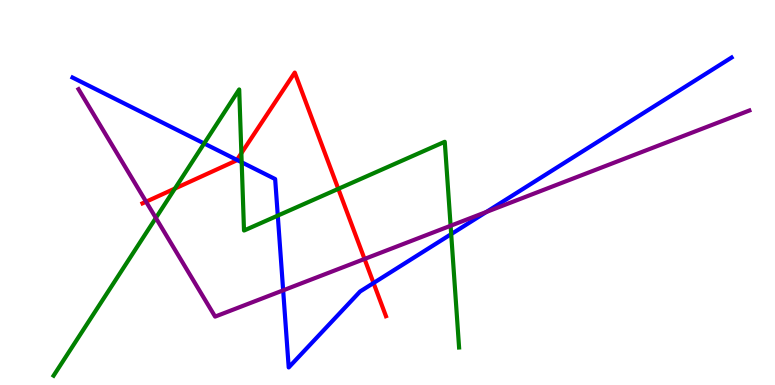[{'lines': ['blue', 'red'], 'intersections': [{'x': 3.06, 'y': 5.85}, {'x': 4.82, 'y': 2.65}]}, {'lines': ['green', 'red'], 'intersections': [{'x': 2.26, 'y': 5.1}, {'x': 3.11, 'y': 6.02}, {'x': 4.37, 'y': 5.09}]}, {'lines': ['purple', 'red'], 'intersections': [{'x': 1.89, 'y': 4.76}, {'x': 4.7, 'y': 3.27}]}, {'lines': ['blue', 'green'], 'intersections': [{'x': 2.63, 'y': 6.27}, {'x': 3.12, 'y': 5.79}, {'x': 3.58, 'y': 4.4}, {'x': 5.82, 'y': 3.92}]}, {'lines': ['blue', 'purple'], 'intersections': [{'x': 3.65, 'y': 2.46}, {'x': 6.28, 'y': 4.49}]}, {'lines': ['green', 'purple'], 'intersections': [{'x': 2.01, 'y': 4.34}, {'x': 5.81, 'y': 4.14}]}]